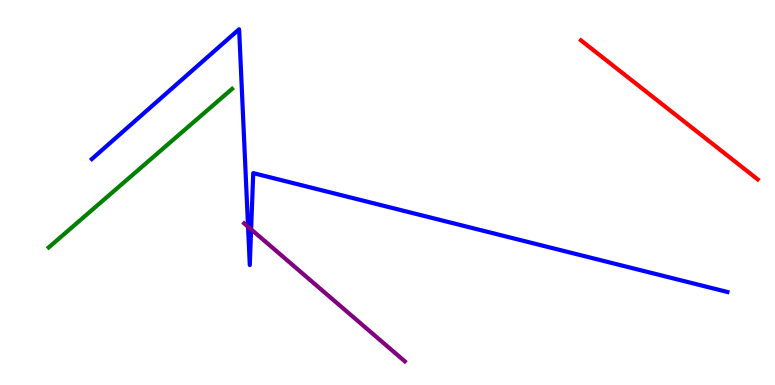[{'lines': ['blue', 'red'], 'intersections': []}, {'lines': ['green', 'red'], 'intersections': []}, {'lines': ['purple', 'red'], 'intersections': []}, {'lines': ['blue', 'green'], 'intersections': []}, {'lines': ['blue', 'purple'], 'intersections': [{'x': 3.2, 'y': 4.11}, {'x': 3.24, 'y': 4.04}]}, {'lines': ['green', 'purple'], 'intersections': []}]